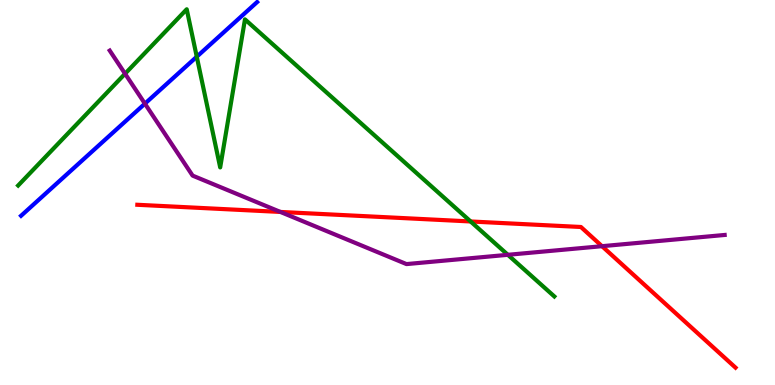[{'lines': ['blue', 'red'], 'intersections': []}, {'lines': ['green', 'red'], 'intersections': [{'x': 6.07, 'y': 4.25}]}, {'lines': ['purple', 'red'], 'intersections': [{'x': 3.62, 'y': 4.5}, {'x': 7.77, 'y': 3.61}]}, {'lines': ['blue', 'green'], 'intersections': [{'x': 2.54, 'y': 8.53}]}, {'lines': ['blue', 'purple'], 'intersections': [{'x': 1.87, 'y': 7.31}]}, {'lines': ['green', 'purple'], 'intersections': [{'x': 1.61, 'y': 8.09}, {'x': 6.55, 'y': 3.38}]}]